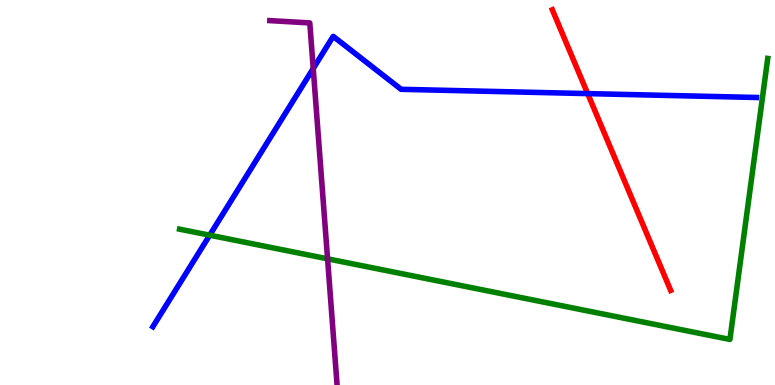[{'lines': ['blue', 'red'], 'intersections': [{'x': 7.58, 'y': 7.57}]}, {'lines': ['green', 'red'], 'intersections': []}, {'lines': ['purple', 'red'], 'intersections': []}, {'lines': ['blue', 'green'], 'intersections': [{'x': 2.71, 'y': 3.89}]}, {'lines': ['blue', 'purple'], 'intersections': [{'x': 4.04, 'y': 8.22}]}, {'lines': ['green', 'purple'], 'intersections': [{'x': 4.23, 'y': 3.28}]}]